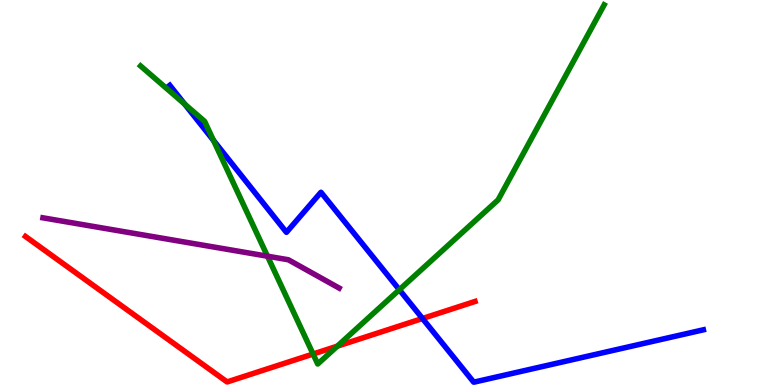[{'lines': ['blue', 'red'], 'intersections': [{'x': 5.45, 'y': 1.73}]}, {'lines': ['green', 'red'], 'intersections': [{'x': 4.04, 'y': 0.804}, {'x': 4.35, 'y': 1.01}]}, {'lines': ['purple', 'red'], 'intersections': []}, {'lines': ['blue', 'green'], 'intersections': [{'x': 2.38, 'y': 7.3}, {'x': 2.76, 'y': 6.35}, {'x': 5.15, 'y': 2.47}]}, {'lines': ['blue', 'purple'], 'intersections': []}, {'lines': ['green', 'purple'], 'intersections': [{'x': 3.45, 'y': 3.35}]}]